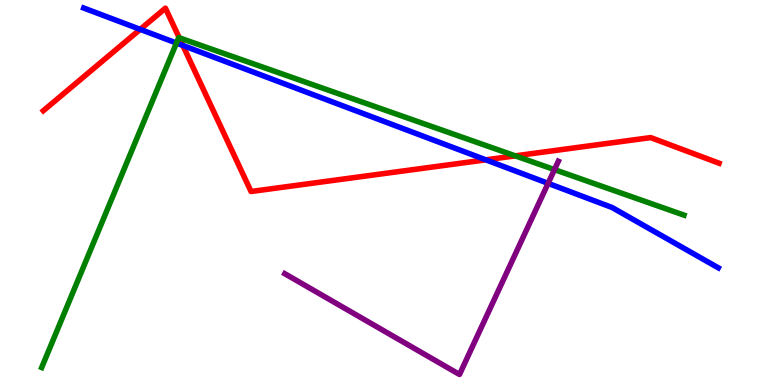[{'lines': ['blue', 'red'], 'intersections': [{'x': 1.81, 'y': 9.24}, {'x': 2.36, 'y': 8.82}, {'x': 6.27, 'y': 5.85}]}, {'lines': ['green', 'red'], 'intersections': [{'x': 2.31, 'y': 9.02}, {'x': 6.65, 'y': 5.95}]}, {'lines': ['purple', 'red'], 'intersections': []}, {'lines': ['blue', 'green'], 'intersections': [{'x': 2.28, 'y': 8.88}]}, {'lines': ['blue', 'purple'], 'intersections': [{'x': 7.07, 'y': 5.24}]}, {'lines': ['green', 'purple'], 'intersections': [{'x': 7.15, 'y': 5.59}]}]